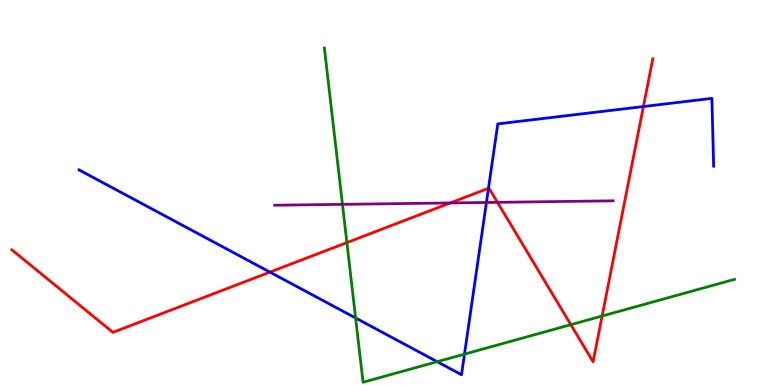[{'lines': ['blue', 'red'], 'intersections': [{'x': 3.48, 'y': 2.93}, {'x': 6.3, 'y': 5.11}, {'x': 8.3, 'y': 7.23}]}, {'lines': ['green', 'red'], 'intersections': [{'x': 4.48, 'y': 3.7}, {'x': 7.37, 'y': 1.57}, {'x': 7.77, 'y': 1.79}]}, {'lines': ['purple', 'red'], 'intersections': [{'x': 5.81, 'y': 4.73}, {'x': 6.42, 'y': 4.74}]}, {'lines': ['blue', 'green'], 'intersections': [{'x': 4.59, 'y': 1.74}, {'x': 5.64, 'y': 0.605}, {'x': 5.99, 'y': 0.802}]}, {'lines': ['blue', 'purple'], 'intersections': [{'x': 6.28, 'y': 4.74}]}, {'lines': ['green', 'purple'], 'intersections': [{'x': 4.42, 'y': 4.69}]}]